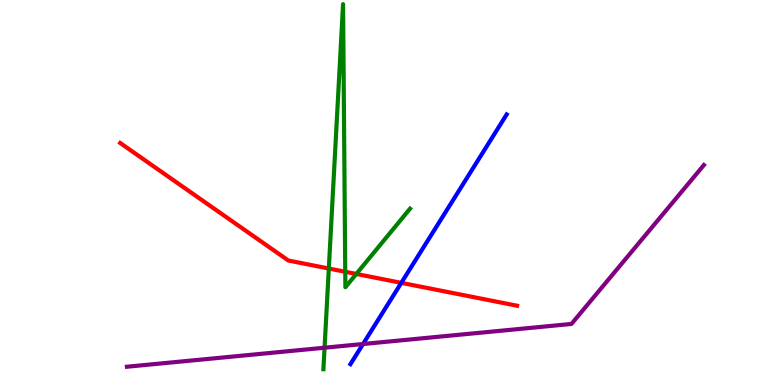[{'lines': ['blue', 'red'], 'intersections': [{'x': 5.18, 'y': 2.65}]}, {'lines': ['green', 'red'], 'intersections': [{'x': 4.24, 'y': 3.03}, {'x': 4.45, 'y': 2.94}, {'x': 4.6, 'y': 2.88}]}, {'lines': ['purple', 'red'], 'intersections': []}, {'lines': ['blue', 'green'], 'intersections': []}, {'lines': ['blue', 'purple'], 'intersections': [{'x': 4.68, 'y': 1.06}]}, {'lines': ['green', 'purple'], 'intersections': [{'x': 4.19, 'y': 0.969}]}]